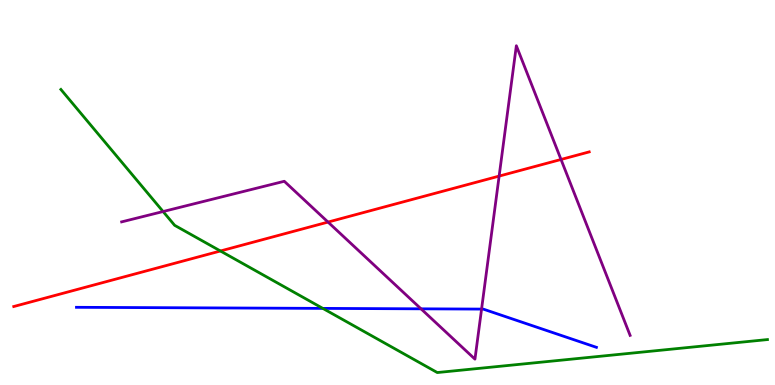[{'lines': ['blue', 'red'], 'intersections': []}, {'lines': ['green', 'red'], 'intersections': [{'x': 2.84, 'y': 3.48}]}, {'lines': ['purple', 'red'], 'intersections': [{'x': 4.23, 'y': 4.23}, {'x': 6.44, 'y': 5.43}, {'x': 7.24, 'y': 5.86}]}, {'lines': ['blue', 'green'], 'intersections': [{'x': 4.17, 'y': 1.99}]}, {'lines': ['blue', 'purple'], 'intersections': [{'x': 5.43, 'y': 1.98}, {'x': 6.21, 'y': 1.97}]}, {'lines': ['green', 'purple'], 'intersections': [{'x': 2.1, 'y': 4.51}]}]